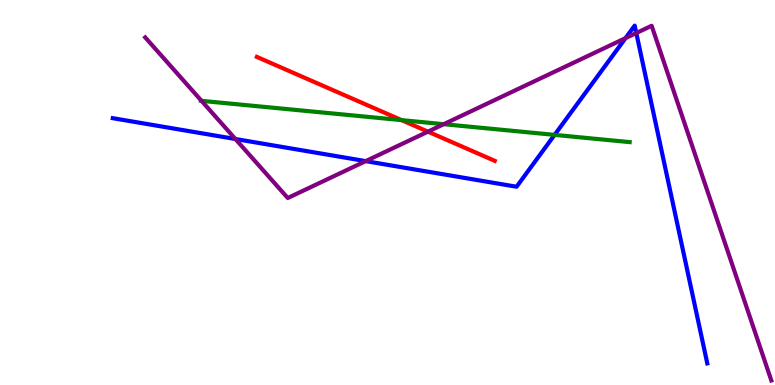[{'lines': ['blue', 'red'], 'intersections': []}, {'lines': ['green', 'red'], 'intersections': [{'x': 5.18, 'y': 6.88}]}, {'lines': ['purple', 'red'], 'intersections': [{'x': 5.52, 'y': 6.58}]}, {'lines': ['blue', 'green'], 'intersections': [{'x': 7.16, 'y': 6.5}]}, {'lines': ['blue', 'purple'], 'intersections': [{'x': 3.04, 'y': 6.39}, {'x': 4.72, 'y': 5.82}, {'x': 8.07, 'y': 9.01}, {'x': 8.21, 'y': 9.14}]}, {'lines': ['green', 'purple'], 'intersections': [{'x': 2.6, 'y': 7.38}, {'x': 5.73, 'y': 6.77}]}]